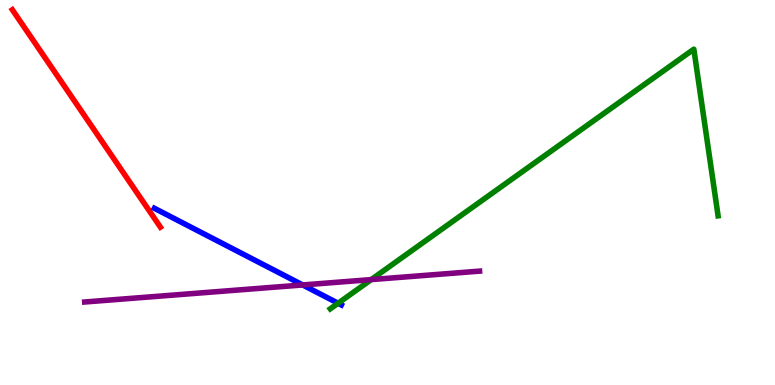[{'lines': ['blue', 'red'], 'intersections': []}, {'lines': ['green', 'red'], 'intersections': []}, {'lines': ['purple', 'red'], 'intersections': []}, {'lines': ['blue', 'green'], 'intersections': [{'x': 4.36, 'y': 2.12}]}, {'lines': ['blue', 'purple'], 'intersections': [{'x': 3.91, 'y': 2.6}]}, {'lines': ['green', 'purple'], 'intersections': [{'x': 4.79, 'y': 2.74}]}]